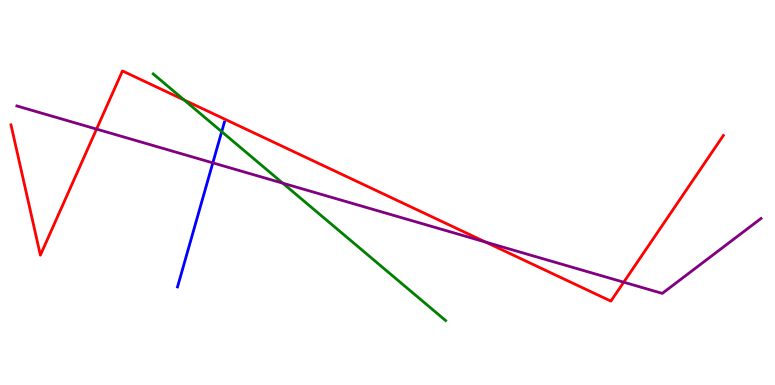[{'lines': ['blue', 'red'], 'intersections': []}, {'lines': ['green', 'red'], 'intersections': [{'x': 2.38, 'y': 7.4}]}, {'lines': ['purple', 'red'], 'intersections': [{'x': 1.25, 'y': 6.65}, {'x': 6.27, 'y': 3.71}, {'x': 8.05, 'y': 2.67}]}, {'lines': ['blue', 'green'], 'intersections': [{'x': 2.86, 'y': 6.58}]}, {'lines': ['blue', 'purple'], 'intersections': [{'x': 2.75, 'y': 5.77}]}, {'lines': ['green', 'purple'], 'intersections': [{'x': 3.65, 'y': 5.24}]}]